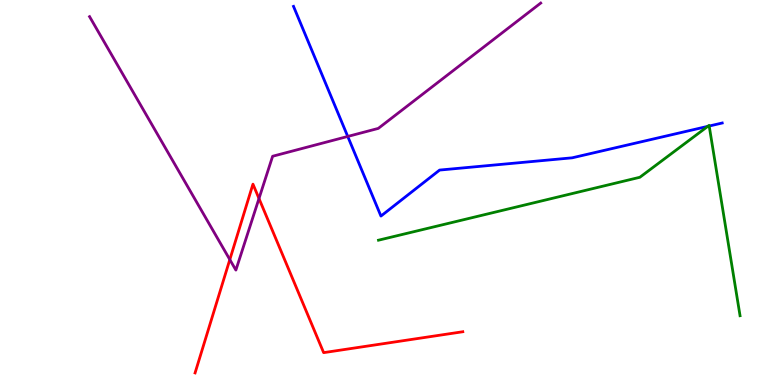[{'lines': ['blue', 'red'], 'intersections': []}, {'lines': ['green', 'red'], 'intersections': []}, {'lines': ['purple', 'red'], 'intersections': [{'x': 2.97, 'y': 3.26}, {'x': 3.34, 'y': 4.84}]}, {'lines': ['blue', 'green'], 'intersections': [{'x': 9.13, 'y': 6.72}, {'x': 9.15, 'y': 6.73}]}, {'lines': ['blue', 'purple'], 'intersections': [{'x': 4.49, 'y': 6.46}]}, {'lines': ['green', 'purple'], 'intersections': []}]